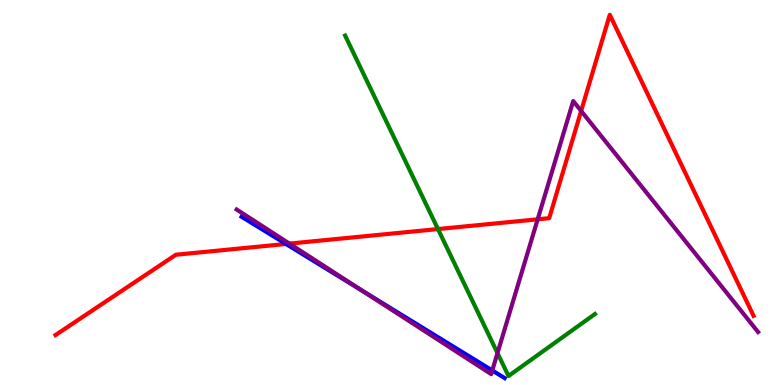[{'lines': ['blue', 'red'], 'intersections': [{'x': 3.69, 'y': 3.66}]}, {'lines': ['green', 'red'], 'intersections': [{'x': 5.65, 'y': 4.05}]}, {'lines': ['purple', 'red'], 'intersections': [{'x': 3.73, 'y': 3.67}, {'x': 6.94, 'y': 4.3}, {'x': 7.5, 'y': 7.12}]}, {'lines': ['blue', 'green'], 'intersections': []}, {'lines': ['blue', 'purple'], 'intersections': [{'x': 4.68, 'y': 2.44}, {'x': 6.35, 'y': 0.377}]}, {'lines': ['green', 'purple'], 'intersections': [{'x': 6.42, 'y': 0.829}]}]